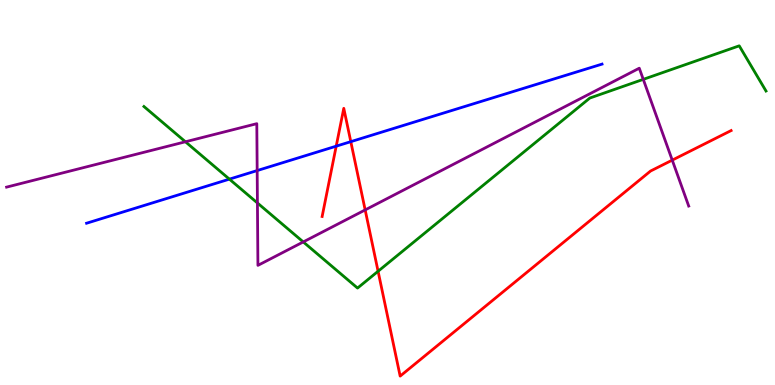[{'lines': ['blue', 'red'], 'intersections': [{'x': 4.34, 'y': 6.2}, {'x': 4.53, 'y': 6.32}]}, {'lines': ['green', 'red'], 'intersections': [{'x': 4.88, 'y': 2.95}]}, {'lines': ['purple', 'red'], 'intersections': [{'x': 4.71, 'y': 4.55}, {'x': 8.67, 'y': 5.84}]}, {'lines': ['blue', 'green'], 'intersections': [{'x': 2.96, 'y': 5.35}]}, {'lines': ['blue', 'purple'], 'intersections': [{'x': 3.32, 'y': 5.57}]}, {'lines': ['green', 'purple'], 'intersections': [{'x': 2.39, 'y': 6.32}, {'x': 3.32, 'y': 4.73}, {'x': 3.91, 'y': 3.72}, {'x': 8.3, 'y': 7.94}]}]